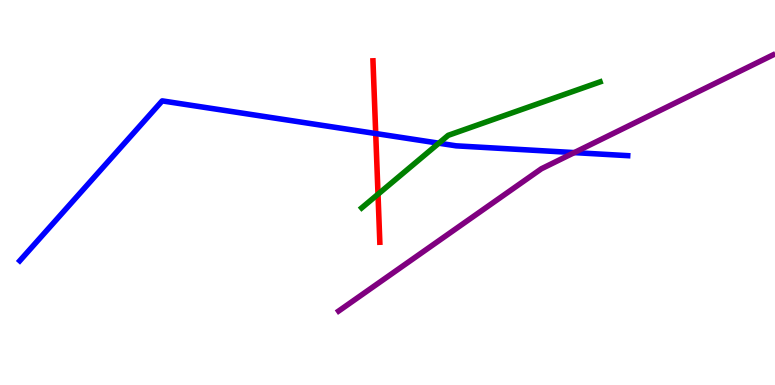[{'lines': ['blue', 'red'], 'intersections': [{'x': 4.85, 'y': 6.53}]}, {'lines': ['green', 'red'], 'intersections': [{'x': 4.88, 'y': 4.96}]}, {'lines': ['purple', 'red'], 'intersections': []}, {'lines': ['blue', 'green'], 'intersections': [{'x': 5.66, 'y': 6.28}]}, {'lines': ['blue', 'purple'], 'intersections': [{'x': 7.41, 'y': 6.04}]}, {'lines': ['green', 'purple'], 'intersections': []}]